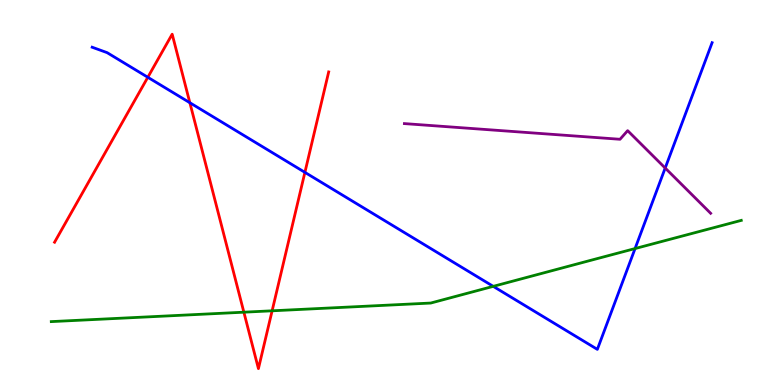[{'lines': ['blue', 'red'], 'intersections': [{'x': 1.91, 'y': 7.99}, {'x': 2.45, 'y': 7.33}, {'x': 3.93, 'y': 5.52}]}, {'lines': ['green', 'red'], 'intersections': [{'x': 3.15, 'y': 1.89}, {'x': 3.51, 'y': 1.93}]}, {'lines': ['purple', 'red'], 'intersections': []}, {'lines': ['blue', 'green'], 'intersections': [{'x': 6.36, 'y': 2.56}, {'x': 8.19, 'y': 3.54}]}, {'lines': ['blue', 'purple'], 'intersections': [{'x': 8.58, 'y': 5.64}]}, {'lines': ['green', 'purple'], 'intersections': []}]